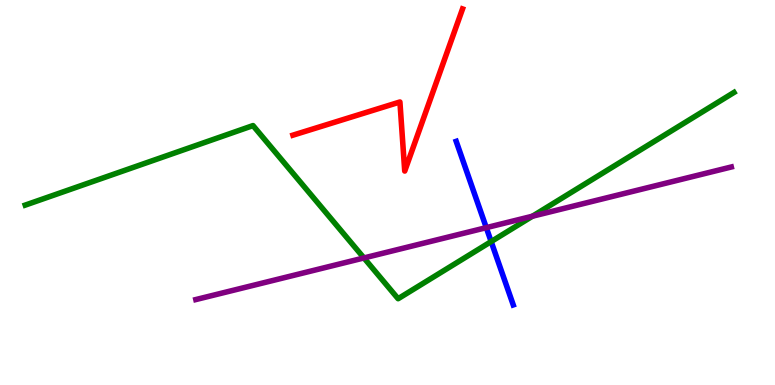[{'lines': ['blue', 'red'], 'intersections': []}, {'lines': ['green', 'red'], 'intersections': []}, {'lines': ['purple', 'red'], 'intersections': []}, {'lines': ['blue', 'green'], 'intersections': [{'x': 6.34, 'y': 3.73}]}, {'lines': ['blue', 'purple'], 'intersections': [{'x': 6.27, 'y': 4.09}]}, {'lines': ['green', 'purple'], 'intersections': [{'x': 4.7, 'y': 3.3}, {'x': 6.87, 'y': 4.38}]}]